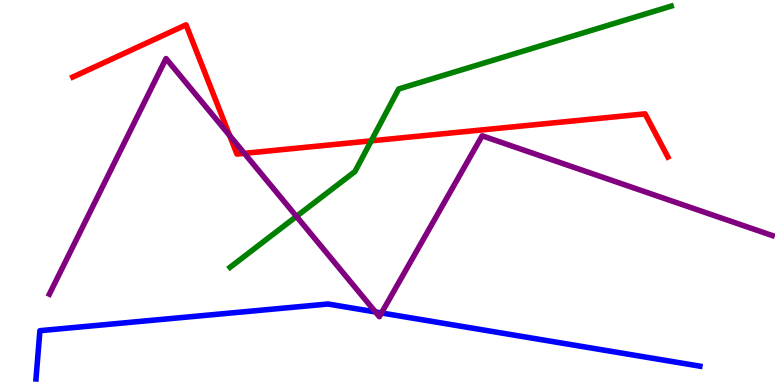[{'lines': ['blue', 'red'], 'intersections': []}, {'lines': ['green', 'red'], 'intersections': [{'x': 4.79, 'y': 6.34}]}, {'lines': ['purple', 'red'], 'intersections': [{'x': 2.96, 'y': 6.48}, {'x': 3.15, 'y': 6.02}]}, {'lines': ['blue', 'green'], 'intersections': []}, {'lines': ['blue', 'purple'], 'intersections': [{'x': 4.84, 'y': 1.9}, {'x': 4.92, 'y': 1.87}]}, {'lines': ['green', 'purple'], 'intersections': [{'x': 3.83, 'y': 4.38}]}]